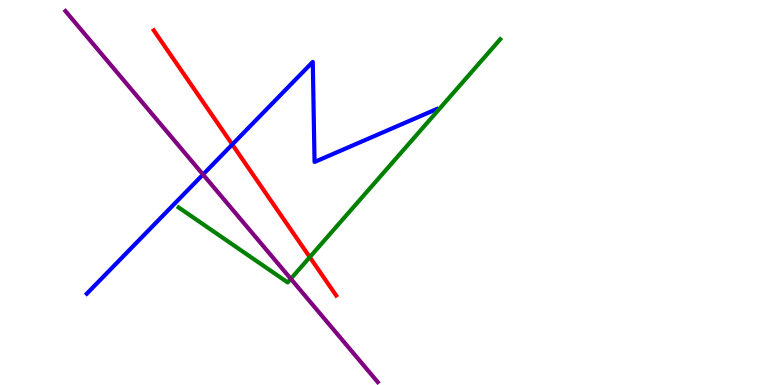[{'lines': ['blue', 'red'], 'intersections': [{'x': 3.0, 'y': 6.25}]}, {'lines': ['green', 'red'], 'intersections': [{'x': 4.0, 'y': 3.32}]}, {'lines': ['purple', 'red'], 'intersections': []}, {'lines': ['blue', 'green'], 'intersections': []}, {'lines': ['blue', 'purple'], 'intersections': [{'x': 2.62, 'y': 5.47}]}, {'lines': ['green', 'purple'], 'intersections': [{'x': 3.75, 'y': 2.76}]}]